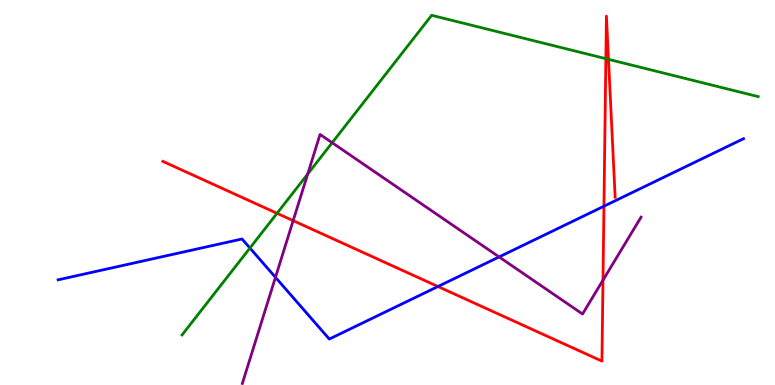[{'lines': ['blue', 'red'], 'intersections': [{'x': 5.65, 'y': 2.56}, {'x': 7.79, 'y': 4.64}]}, {'lines': ['green', 'red'], 'intersections': [{'x': 3.57, 'y': 4.46}, {'x': 7.82, 'y': 8.48}, {'x': 7.85, 'y': 8.46}]}, {'lines': ['purple', 'red'], 'intersections': [{'x': 3.78, 'y': 4.27}, {'x': 7.78, 'y': 2.72}]}, {'lines': ['blue', 'green'], 'intersections': [{'x': 3.22, 'y': 3.56}]}, {'lines': ['blue', 'purple'], 'intersections': [{'x': 3.55, 'y': 2.8}, {'x': 6.44, 'y': 3.33}]}, {'lines': ['green', 'purple'], 'intersections': [{'x': 3.97, 'y': 5.48}, {'x': 4.29, 'y': 6.29}]}]